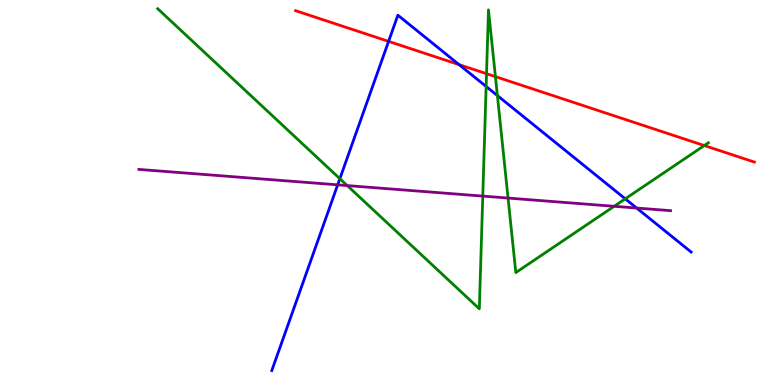[{'lines': ['blue', 'red'], 'intersections': [{'x': 5.01, 'y': 8.93}, {'x': 5.92, 'y': 8.32}]}, {'lines': ['green', 'red'], 'intersections': [{'x': 6.28, 'y': 8.09}, {'x': 6.39, 'y': 8.01}, {'x': 9.09, 'y': 6.22}]}, {'lines': ['purple', 'red'], 'intersections': []}, {'lines': ['blue', 'green'], 'intersections': [{'x': 4.39, 'y': 5.36}, {'x': 6.27, 'y': 7.75}, {'x': 6.42, 'y': 7.52}, {'x': 8.07, 'y': 4.84}]}, {'lines': ['blue', 'purple'], 'intersections': [{'x': 4.36, 'y': 5.2}, {'x': 8.21, 'y': 4.6}]}, {'lines': ['green', 'purple'], 'intersections': [{'x': 4.48, 'y': 5.18}, {'x': 6.23, 'y': 4.91}, {'x': 6.56, 'y': 4.86}, {'x': 7.92, 'y': 4.64}]}]